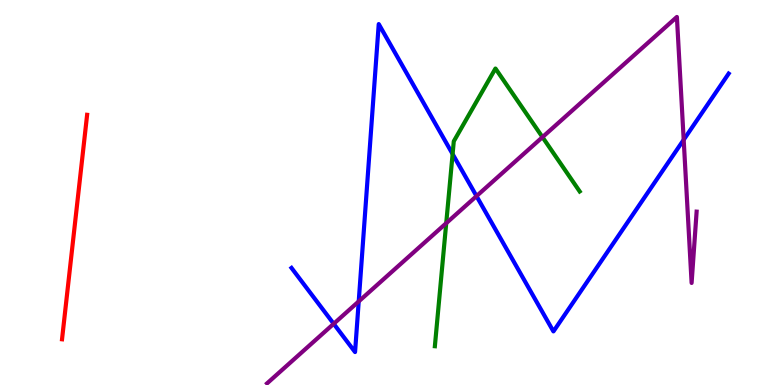[{'lines': ['blue', 'red'], 'intersections': []}, {'lines': ['green', 'red'], 'intersections': []}, {'lines': ['purple', 'red'], 'intersections': []}, {'lines': ['blue', 'green'], 'intersections': [{'x': 5.84, 'y': 6.0}]}, {'lines': ['blue', 'purple'], 'intersections': [{'x': 4.31, 'y': 1.59}, {'x': 4.63, 'y': 2.17}, {'x': 6.15, 'y': 4.91}, {'x': 8.82, 'y': 6.37}]}, {'lines': ['green', 'purple'], 'intersections': [{'x': 5.76, 'y': 4.2}, {'x': 7.0, 'y': 6.44}]}]